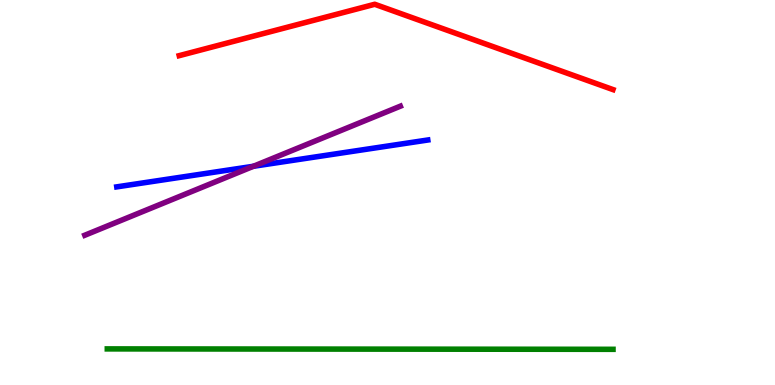[{'lines': ['blue', 'red'], 'intersections': []}, {'lines': ['green', 'red'], 'intersections': []}, {'lines': ['purple', 'red'], 'intersections': []}, {'lines': ['blue', 'green'], 'intersections': []}, {'lines': ['blue', 'purple'], 'intersections': [{'x': 3.27, 'y': 5.68}]}, {'lines': ['green', 'purple'], 'intersections': []}]